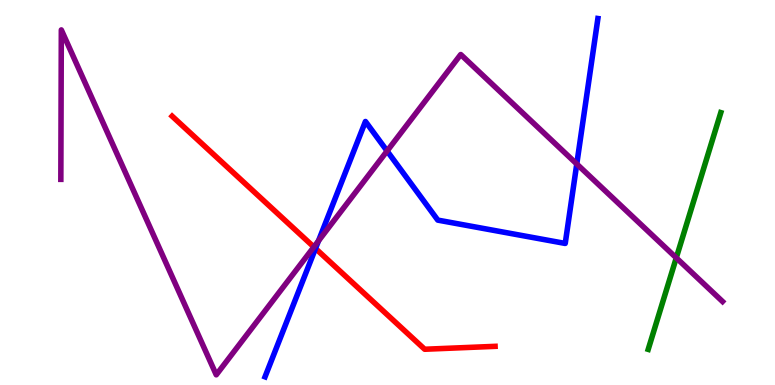[{'lines': ['blue', 'red'], 'intersections': [{'x': 4.07, 'y': 3.55}]}, {'lines': ['green', 'red'], 'intersections': []}, {'lines': ['purple', 'red'], 'intersections': [{'x': 4.05, 'y': 3.59}]}, {'lines': ['blue', 'green'], 'intersections': []}, {'lines': ['blue', 'purple'], 'intersections': [{'x': 4.11, 'y': 3.74}, {'x': 4.99, 'y': 6.08}, {'x': 7.44, 'y': 5.74}]}, {'lines': ['green', 'purple'], 'intersections': [{'x': 8.73, 'y': 3.3}]}]